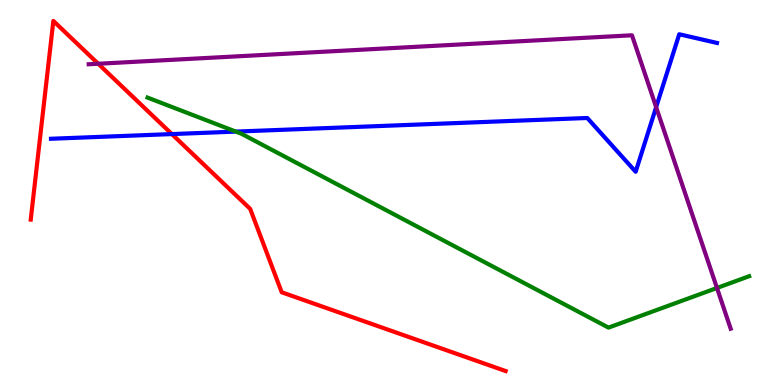[{'lines': ['blue', 'red'], 'intersections': [{'x': 2.22, 'y': 6.52}]}, {'lines': ['green', 'red'], 'intersections': []}, {'lines': ['purple', 'red'], 'intersections': [{'x': 1.27, 'y': 8.34}]}, {'lines': ['blue', 'green'], 'intersections': [{'x': 3.04, 'y': 6.58}]}, {'lines': ['blue', 'purple'], 'intersections': [{'x': 8.47, 'y': 7.22}]}, {'lines': ['green', 'purple'], 'intersections': [{'x': 9.25, 'y': 2.52}]}]